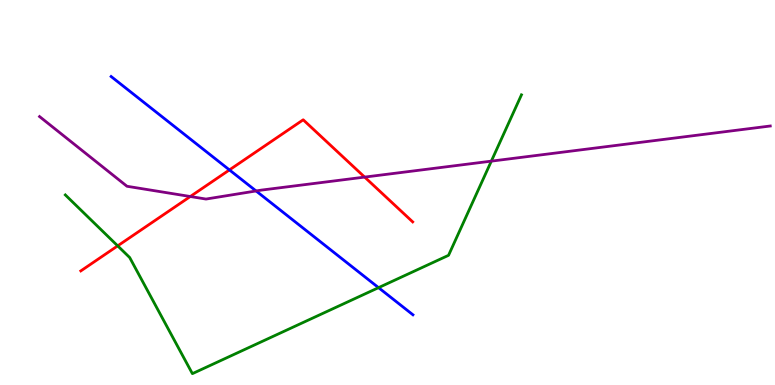[{'lines': ['blue', 'red'], 'intersections': [{'x': 2.96, 'y': 5.59}]}, {'lines': ['green', 'red'], 'intersections': [{'x': 1.52, 'y': 3.61}]}, {'lines': ['purple', 'red'], 'intersections': [{'x': 2.46, 'y': 4.9}, {'x': 4.71, 'y': 5.4}]}, {'lines': ['blue', 'green'], 'intersections': [{'x': 4.88, 'y': 2.53}]}, {'lines': ['blue', 'purple'], 'intersections': [{'x': 3.3, 'y': 5.04}]}, {'lines': ['green', 'purple'], 'intersections': [{'x': 6.34, 'y': 5.81}]}]